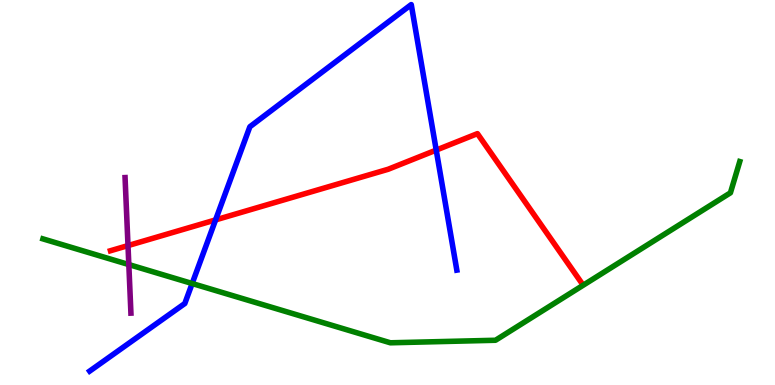[{'lines': ['blue', 'red'], 'intersections': [{'x': 2.78, 'y': 4.29}, {'x': 5.63, 'y': 6.1}]}, {'lines': ['green', 'red'], 'intersections': []}, {'lines': ['purple', 'red'], 'intersections': [{'x': 1.65, 'y': 3.62}]}, {'lines': ['blue', 'green'], 'intersections': [{'x': 2.48, 'y': 2.64}]}, {'lines': ['blue', 'purple'], 'intersections': []}, {'lines': ['green', 'purple'], 'intersections': [{'x': 1.66, 'y': 3.13}]}]